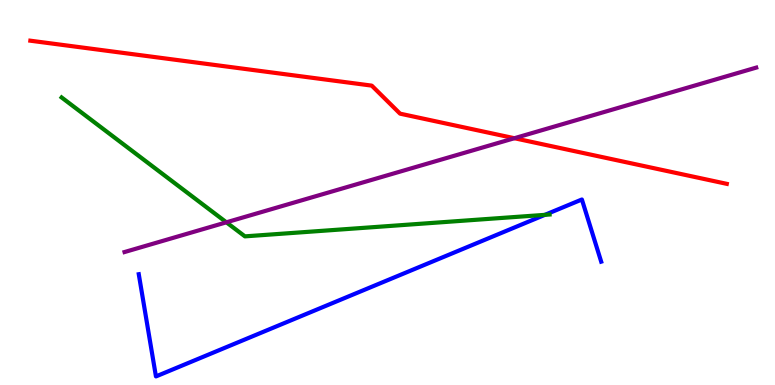[{'lines': ['blue', 'red'], 'intersections': []}, {'lines': ['green', 'red'], 'intersections': []}, {'lines': ['purple', 'red'], 'intersections': [{'x': 6.64, 'y': 6.41}]}, {'lines': ['blue', 'green'], 'intersections': [{'x': 7.03, 'y': 4.42}]}, {'lines': ['blue', 'purple'], 'intersections': []}, {'lines': ['green', 'purple'], 'intersections': [{'x': 2.92, 'y': 4.23}]}]